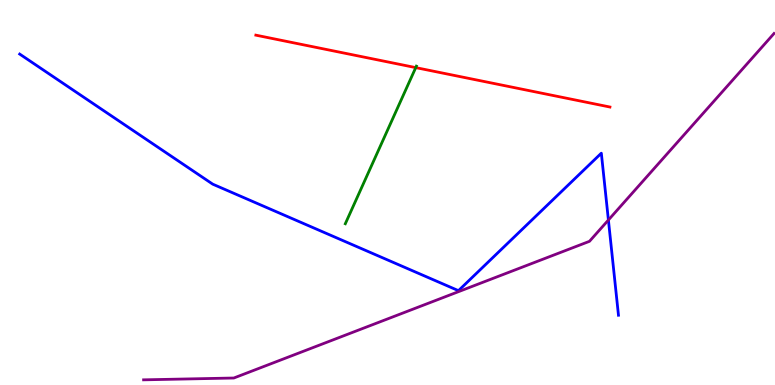[{'lines': ['blue', 'red'], 'intersections': []}, {'lines': ['green', 'red'], 'intersections': [{'x': 5.36, 'y': 8.24}]}, {'lines': ['purple', 'red'], 'intersections': []}, {'lines': ['blue', 'green'], 'intersections': []}, {'lines': ['blue', 'purple'], 'intersections': [{'x': 7.85, 'y': 4.29}]}, {'lines': ['green', 'purple'], 'intersections': []}]